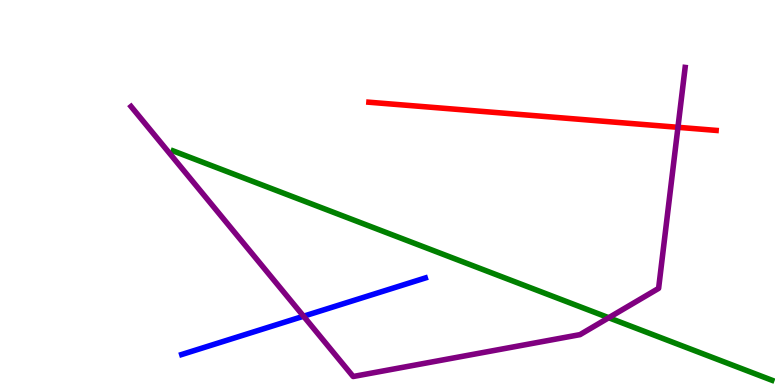[{'lines': ['blue', 'red'], 'intersections': []}, {'lines': ['green', 'red'], 'intersections': []}, {'lines': ['purple', 'red'], 'intersections': [{'x': 8.75, 'y': 6.69}]}, {'lines': ['blue', 'green'], 'intersections': []}, {'lines': ['blue', 'purple'], 'intersections': [{'x': 3.92, 'y': 1.79}]}, {'lines': ['green', 'purple'], 'intersections': [{'x': 7.85, 'y': 1.75}]}]